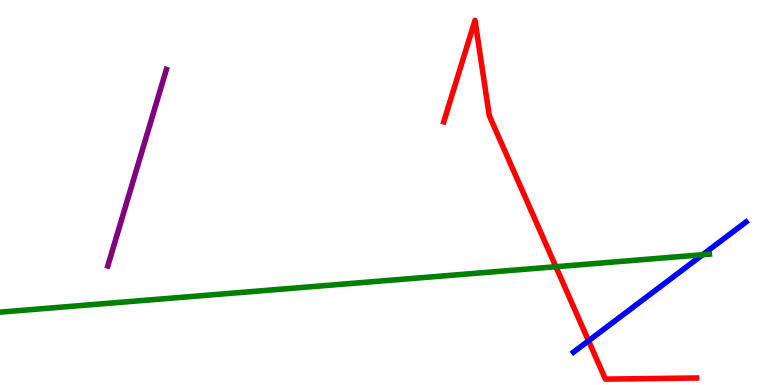[{'lines': ['blue', 'red'], 'intersections': [{'x': 7.59, 'y': 1.15}]}, {'lines': ['green', 'red'], 'intersections': [{'x': 7.17, 'y': 3.07}]}, {'lines': ['purple', 'red'], 'intersections': []}, {'lines': ['blue', 'green'], 'intersections': [{'x': 9.07, 'y': 3.38}]}, {'lines': ['blue', 'purple'], 'intersections': []}, {'lines': ['green', 'purple'], 'intersections': []}]